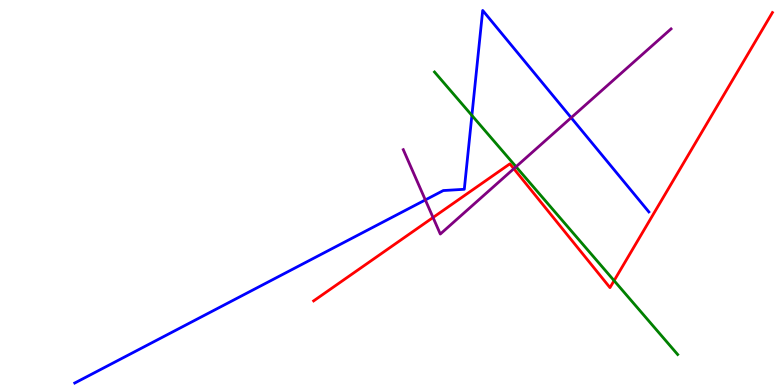[{'lines': ['blue', 'red'], 'intersections': []}, {'lines': ['green', 'red'], 'intersections': [{'x': 7.92, 'y': 2.71}]}, {'lines': ['purple', 'red'], 'intersections': [{'x': 5.59, 'y': 4.35}, {'x': 6.63, 'y': 5.62}]}, {'lines': ['blue', 'green'], 'intersections': [{'x': 6.09, 'y': 7.0}]}, {'lines': ['blue', 'purple'], 'intersections': [{'x': 5.49, 'y': 4.81}, {'x': 7.37, 'y': 6.94}]}, {'lines': ['green', 'purple'], 'intersections': [{'x': 6.66, 'y': 5.67}]}]